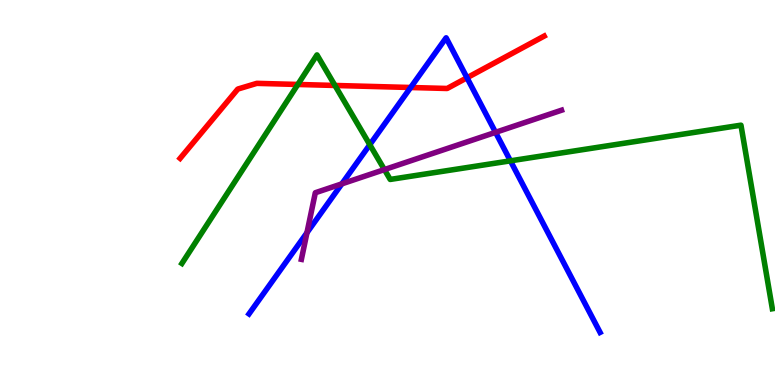[{'lines': ['blue', 'red'], 'intersections': [{'x': 5.3, 'y': 7.73}, {'x': 6.03, 'y': 7.98}]}, {'lines': ['green', 'red'], 'intersections': [{'x': 3.84, 'y': 7.81}, {'x': 4.32, 'y': 7.78}]}, {'lines': ['purple', 'red'], 'intersections': []}, {'lines': ['blue', 'green'], 'intersections': [{'x': 4.77, 'y': 6.24}, {'x': 6.59, 'y': 5.82}]}, {'lines': ['blue', 'purple'], 'intersections': [{'x': 3.96, 'y': 3.96}, {'x': 4.41, 'y': 5.22}, {'x': 6.39, 'y': 6.56}]}, {'lines': ['green', 'purple'], 'intersections': [{'x': 4.96, 'y': 5.6}]}]